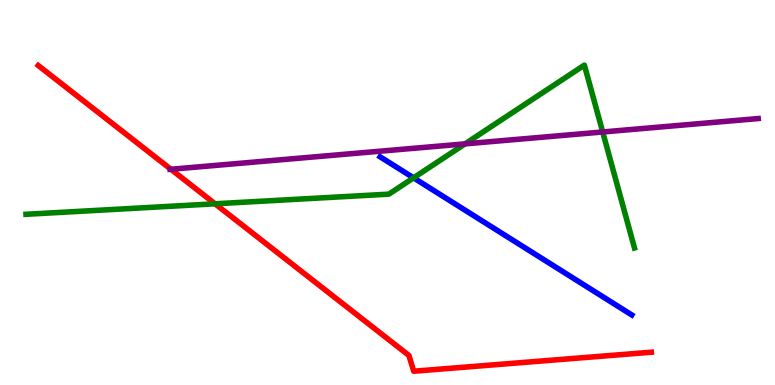[{'lines': ['blue', 'red'], 'intersections': []}, {'lines': ['green', 'red'], 'intersections': [{'x': 2.77, 'y': 4.71}]}, {'lines': ['purple', 'red'], 'intersections': [{'x': 2.21, 'y': 5.6}]}, {'lines': ['blue', 'green'], 'intersections': [{'x': 5.34, 'y': 5.38}]}, {'lines': ['blue', 'purple'], 'intersections': []}, {'lines': ['green', 'purple'], 'intersections': [{'x': 6.0, 'y': 6.26}, {'x': 7.78, 'y': 6.57}]}]